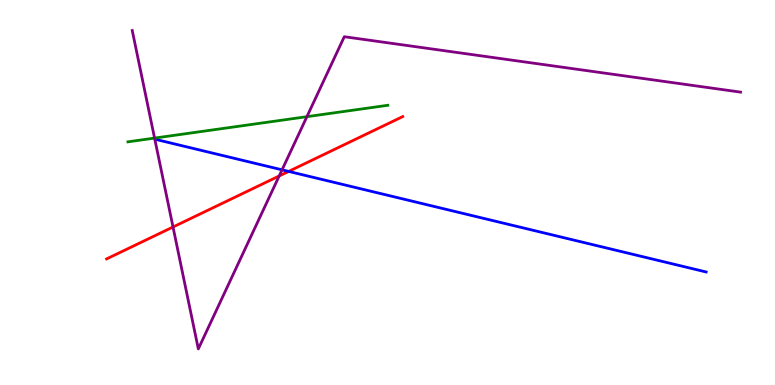[{'lines': ['blue', 'red'], 'intersections': [{'x': 3.72, 'y': 5.55}]}, {'lines': ['green', 'red'], 'intersections': []}, {'lines': ['purple', 'red'], 'intersections': [{'x': 2.23, 'y': 4.1}, {'x': 3.6, 'y': 5.43}]}, {'lines': ['blue', 'green'], 'intersections': []}, {'lines': ['blue', 'purple'], 'intersections': [{'x': 3.64, 'y': 5.59}]}, {'lines': ['green', 'purple'], 'intersections': [{'x': 1.99, 'y': 6.41}, {'x': 3.96, 'y': 6.97}]}]